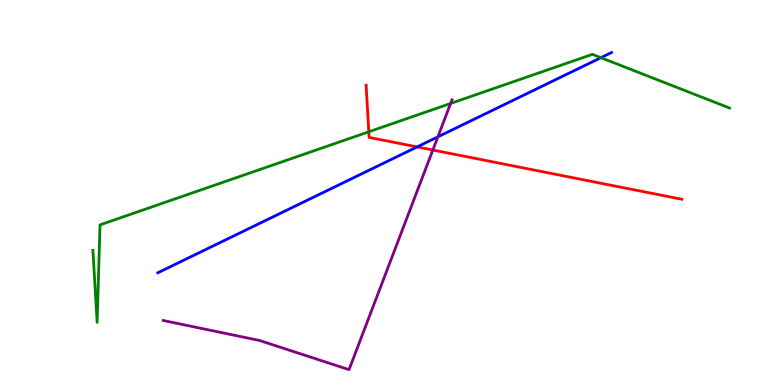[{'lines': ['blue', 'red'], 'intersections': [{'x': 5.38, 'y': 6.18}]}, {'lines': ['green', 'red'], 'intersections': [{'x': 4.76, 'y': 6.58}]}, {'lines': ['purple', 'red'], 'intersections': [{'x': 5.59, 'y': 6.1}]}, {'lines': ['blue', 'green'], 'intersections': [{'x': 7.75, 'y': 8.5}]}, {'lines': ['blue', 'purple'], 'intersections': [{'x': 5.65, 'y': 6.45}]}, {'lines': ['green', 'purple'], 'intersections': [{'x': 5.81, 'y': 7.31}]}]